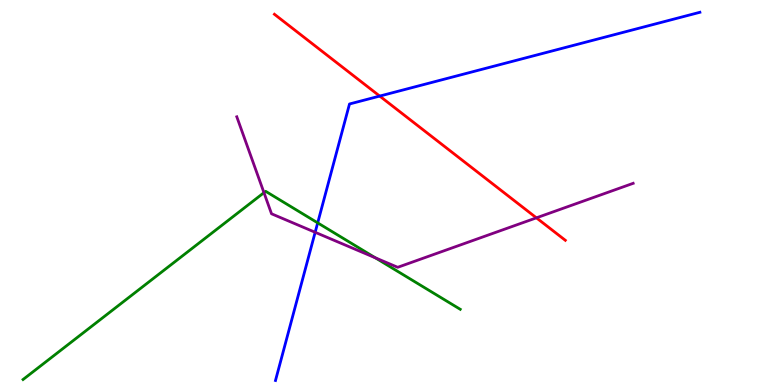[{'lines': ['blue', 'red'], 'intersections': [{'x': 4.9, 'y': 7.5}]}, {'lines': ['green', 'red'], 'intersections': []}, {'lines': ['purple', 'red'], 'intersections': [{'x': 6.92, 'y': 4.34}]}, {'lines': ['blue', 'green'], 'intersections': [{'x': 4.1, 'y': 4.21}]}, {'lines': ['blue', 'purple'], 'intersections': [{'x': 4.07, 'y': 3.97}]}, {'lines': ['green', 'purple'], 'intersections': [{'x': 3.41, 'y': 5.0}, {'x': 4.84, 'y': 3.3}]}]